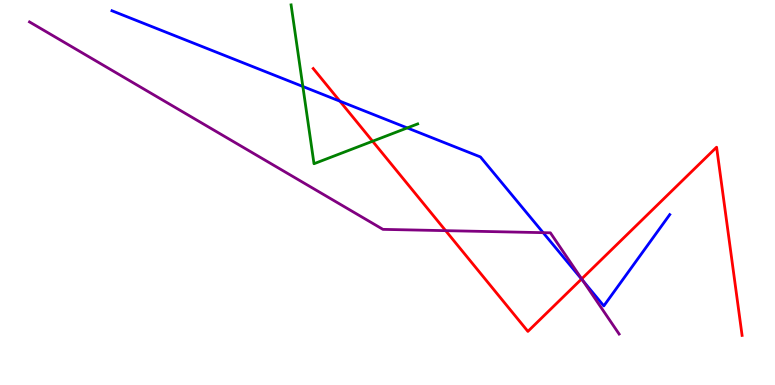[{'lines': ['blue', 'red'], 'intersections': [{'x': 4.39, 'y': 7.37}, {'x': 7.5, 'y': 2.75}]}, {'lines': ['green', 'red'], 'intersections': [{'x': 4.81, 'y': 6.33}]}, {'lines': ['purple', 'red'], 'intersections': [{'x': 5.75, 'y': 4.01}, {'x': 7.51, 'y': 2.76}]}, {'lines': ['blue', 'green'], 'intersections': [{'x': 3.91, 'y': 7.75}, {'x': 5.26, 'y': 6.68}]}, {'lines': ['blue', 'purple'], 'intersections': [{'x': 7.01, 'y': 3.96}, {'x': 7.52, 'y': 2.71}]}, {'lines': ['green', 'purple'], 'intersections': []}]